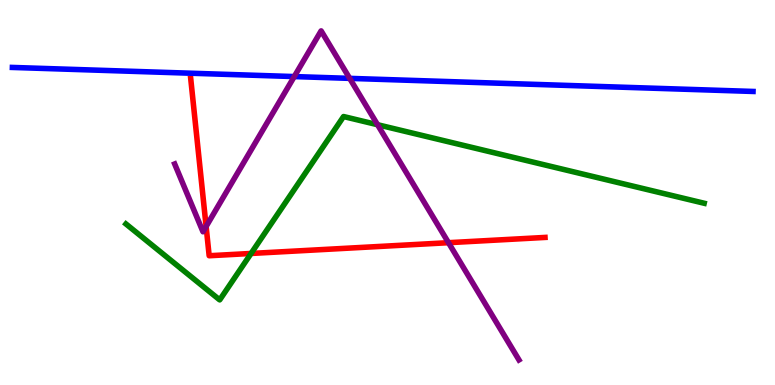[{'lines': ['blue', 'red'], 'intersections': []}, {'lines': ['green', 'red'], 'intersections': [{'x': 3.24, 'y': 3.42}]}, {'lines': ['purple', 'red'], 'intersections': [{'x': 2.66, 'y': 4.12}, {'x': 5.79, 'y': 3.7}]}, {'lines': ['blue', 'green'], 'intersections': []}, {'lines': ['blue', 'purple'], 'intersections': [{'x': 3.8, 'y': 8.01}, {'x': 4.51, 'y': 7.96}]}, {'lines': ['green', 'purple'], 'intersections': [{'x': 4.87, 'y': 6.76}]}]